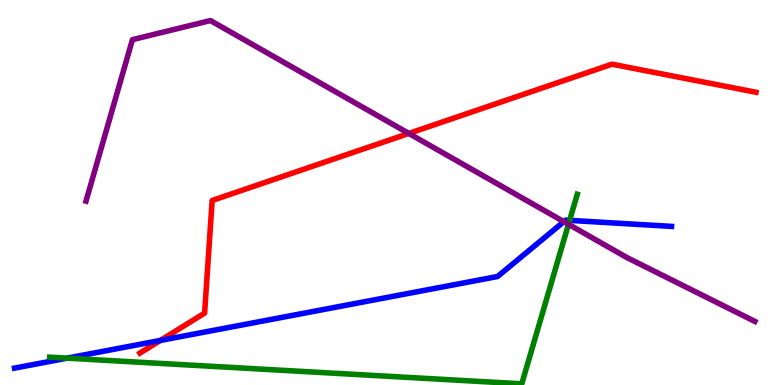[{'lines': ['blue', 'red'], 'intersections': [{'x': 2.07, 'y': 1.16}]}, {'lines': ['green', 'red'], 'intersections': []}, {'lines': ['purple', 'red'], 'intersections': [{'x': 5.28, 'y': 6.53}]}, {'lines': ['blue', 'green'], 'intersections': [{'x': 0.866, 'y': 0.697}, {'x': 7.35, 'y': 4.28}]}, {'lines': ['blue', 'purple'], 'intersections': [{'x': 7.28, 'y': 4.24}]}, {'lines': ['green', 'purple'], 'intersections': [{'x': 7.34, 'y': 4.17}]}]